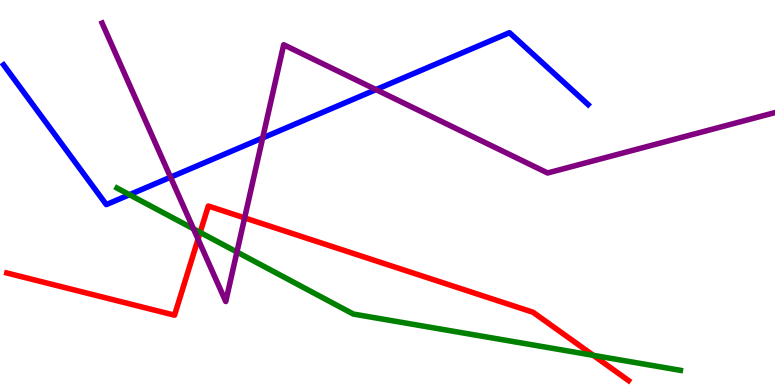[{'lines': ['blue', 'red'], 'intersections': []}, {'lines': ['green', 'red'], 'intersections': [{'x': 2.58, 'y': 3.96}, {'x': 7.66, 'y': 0.77}]}, {'lines': ['purple', 'red'], 'intersections': [{'x': 2.56, 'y': 3.79}, {'x': 3.16, 'y': 4.34}]}, {'lines': ['blue', 'green'], 'intersections': [{'x': 1.67, 'y': 4.94}]}, {'lines': ['blue', 'purple'], 'intersections': [{'x': 2.2, 'y': 5.4}, {'x': 3.39, 'y': 6.42}, {'x': 4.85, 'y': 7.67}]}, {'lines': ['green', 'purple'], 'intersections': [{'x': 2.5, 'y': 4.06}, {'x': 3.06, 'y': 3.45}]}]